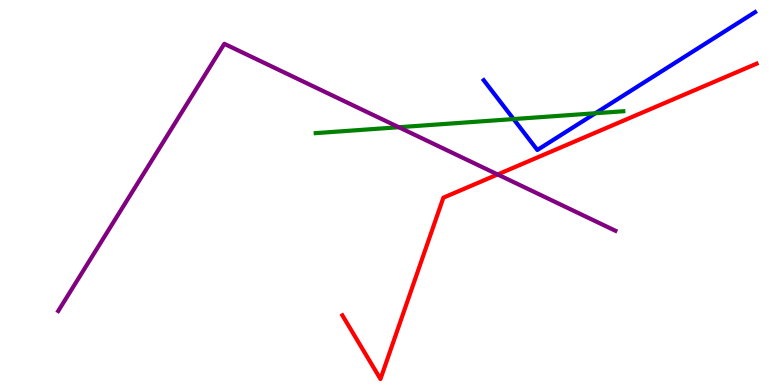[{'lines': ['blue', 'red'], 'intersections': []}, {'lines': ['green', 'red'], 'intersections': []}, {'lines': ['purple', 'red'], 'intersections': [{'x': 6.42, 'y': 5.47}]}, {'lines': ['blue', 'green'], 'intersections': [{'x': 6.63, 'y': 6.91}, {'x': 7.68, 'y': 7.06}]}, {'lines': ['blue', 'purple'], 'intersections': []}, {'lines': ['green', 'purple'], 'intersections': [{'x': 5.15, 'y': 6.7}]}]